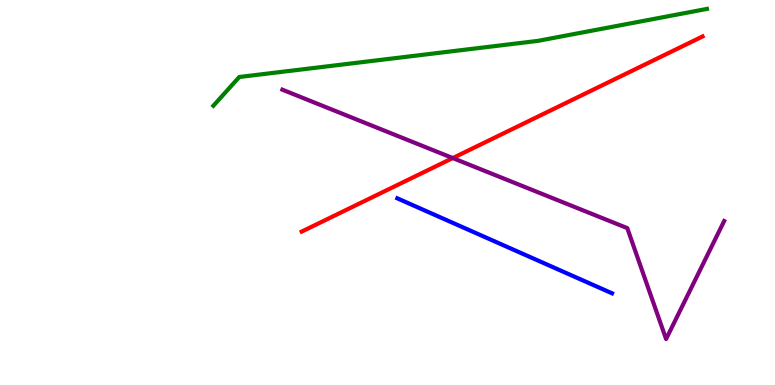[{'lines': ['blue', 'red'], 'intersections': []}, {'lines': ['green', 'red'], 'intersections': []}, {'lines': ['purple', 'red'], 'intersections': [{'x': 5.84, 'y': 5.89}]}, {'lines': ['blue', 'green'], 'intersections': []}, {'lines': ['blue', 'purple'], 'intersections': []}, {'lines': ['green', 'purple'], 'intersections': []}]